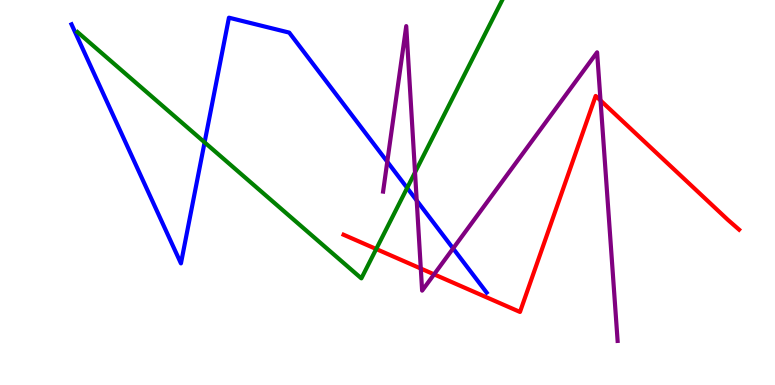[{'lines': ['blue', 'red'], 'intersections': []}, {'lines': ['green', 'red'], 'intersections': [{'x': 4.85, 'y': 3.53}]}, {'lines': ['purple', 'red'], 'intersections': [{'x': 5.43, 'y': 3.03}, {'x': 5.6, 'y': 2.87}, {'x': 7.75, 'y': 7.39}]}, {'lines': ['blue', 'green'], 'intersections': [{'x': 2.64, 'y': 6.3}, {'x': 5.25, 'y': 5.12}]}, {'lines': ['blue', 'purple'], 'intersections': [{'x': 5.0, 'y': 5.8}, {'x': 5.38, 'y': 4.79}, {'x': 5.85, 'y': 3.55}]}, {'lines': ['green', 'purple'], 'intersections': [{'x': 5.36, 'y': 5.52}]}]